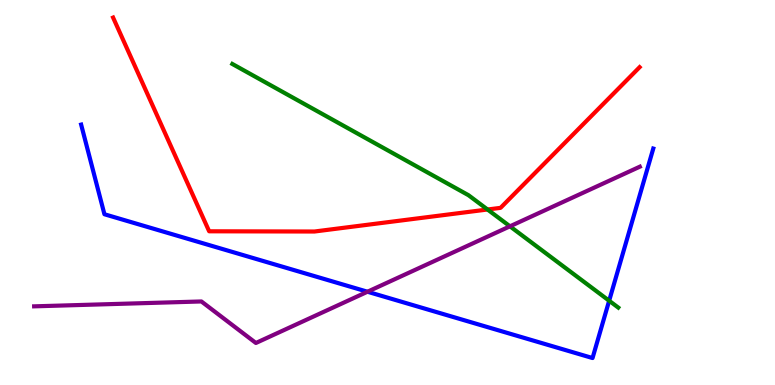[{'lines': ['blue', 'red'], 'intersections': []}, {'lines': ['green', 'red'], 'intersections': [{'x': 6.29, 'y': 4.56}]}, {'lines': ['purple', 'red'], 'intersections': []}, {'lines': ['blue', 'green'], 'intersections': [{'x': 7.86, 'y': 2.19}]}, {'lines': ['blue', 'purple'], 'intersections': [{'x': 4.74, 'y': 2.42}]}, {'lines': ['green', 'purple'], 'intersections': [{'x': 6.58, 'y': 4.12}]}]